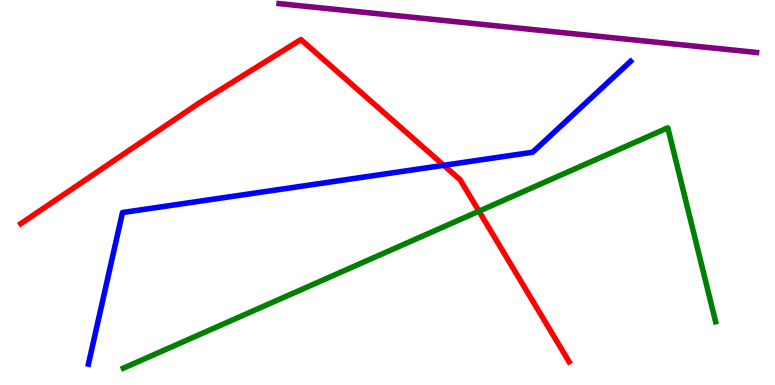[{'lines': ['blue', 'red'], 'intersections': [{'x': 5.73, 'y': 5.71}]}, {'lines': ['green', 'red'], 'intersections': [{'x': 6.18, 'y': 4.51}]}, {'lines': ['purple', 'red'], 'intersections': []}, {'lines': ['blue', 'green'], 'intersections': []}, {'lines': ['blue', 'purple'], 'intersections': []}, {'lines': ['green', 'purple'], 'intersections': []}]